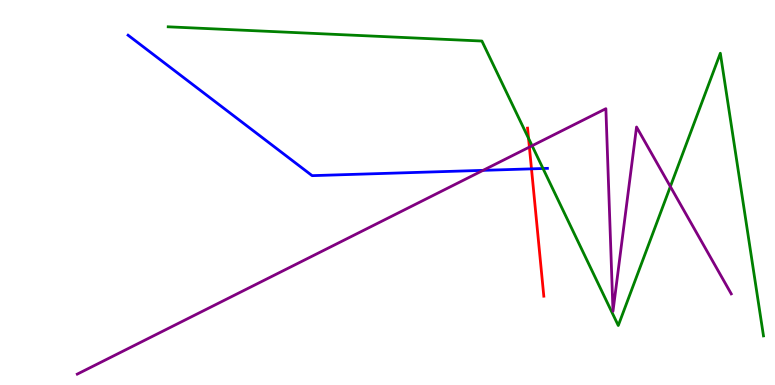[{'lines': ['blue', 'red'], 'intersections': [{'x': 6.86, 'y': 5.61}]}, {'lines': ['green', 'red'], 'intersections': [{'x': 6.82, 'y': 6.41}]}, {'lines': ['purple', 'red'], 'intersections': [{'x': 6.83, 'y': 6.18}]}, {'lines': ['blue', 'green'], 'intersections': [{'x': 7.01, 'y': 5.62}]}, {'lines': ['blue', 'purple'], 'intersections': [{'x': 6.23, 'y': 5.58}]}, {'lines': ['green', 'purple'], 'intersections': [{'x': 6.87, 'y': 6.21}, {'x': 8.65, 'y': 5.15}]}]